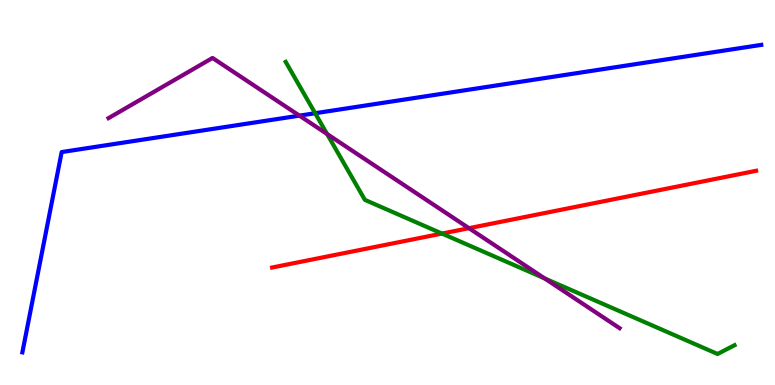[{'lines': ['blue', 'red'], 'intersections': []}, {'lines': ['green', 'red'], 'intersections': [{'x': 5.7, 'y': 3.93}]}, {'lines': ['purple', 'red'], 'intersections': [{'x': 6.05, 'y': 4.07}]}, {'lines': ['blue', 'green'], 'intersections': [{'x': 4.07, 'y': 7.06}]}, {'lines': ['blue', 'purple'], 'intersections': [{'x': 3.86, 'y': 7.0}]}, {'lines': ['green', 'purple'], 'intersections': [{'x': 4.22, 'y': 6.52}, {'x': 7.03, 'y': 2.77}]}]